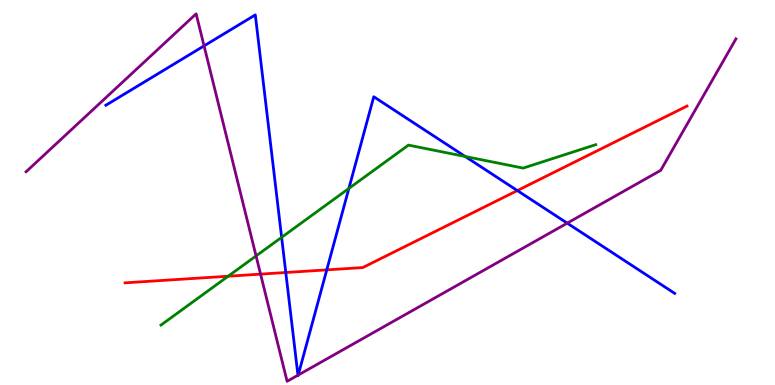[{'lines': ['blue', 'red'], 'intersections': [{'x': 3.69, 'y': 2.92}, {'x': 4.22, 'y': 2.99}, {'x': 6.68, 'y': 5.05}]}, {'lines': ['green', 'red'], 'intersections': [{'x': 2.94, 'y': 2.83}]}, {'lines': ['purple', 'red'], 'intersections': [{'x': 3.36, 'y': 2.88}]}, {'lines': ['blue', 'green'], 'intersections': [{'x': 3.63, 'y': 3.84}, {'x': 4.5, 'y': 5.11}, {'x': 6.0, 'y': 5.94}]}, {'lines': ['blue', 'purple'], 'intersections': [{'x': 2.63, 'y': 8.81}, {'x': 3.84, 'y': 0.254}, {'x': 3.85, 'y': 0.258}, {'x': 7.32, 'y': 4.2}]}, {'lines': ['green', 'purple'], 'intersections': [{'x': 3.3, 'y': 3.35}]}]